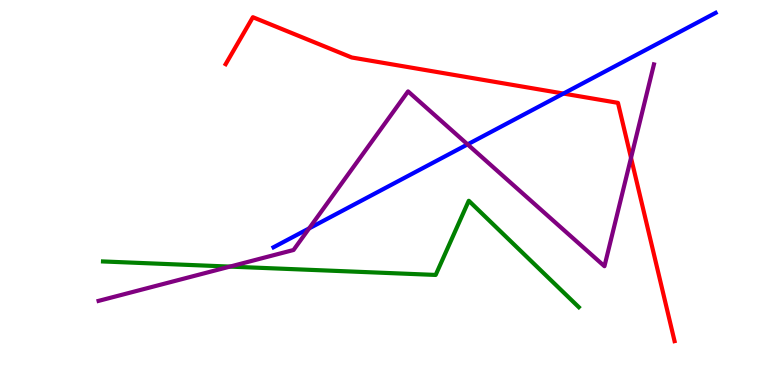[{'lines': ['blue', 'red'], 'intersections': [{'x': 7.27, 'y': 7.57}]}, {'lines': ['green', 'red'], 'intersections': []}, {'lines': ['purple', 'red'], 'intersections': [{'x': 8.14, 'y': 5.9}]}, {'lines': ['blue', 'green'], 'intersections': []}, {'lines': ['blue', 'purple'], 'intersections': [{'x': 3.99, 'y': 4.07}, {'x': 6.03, 'y': 6.25}]}, {'lines': ['green', 'purple'], 'intersections': [{'x': 2.97, 'y': 3.08}]}]